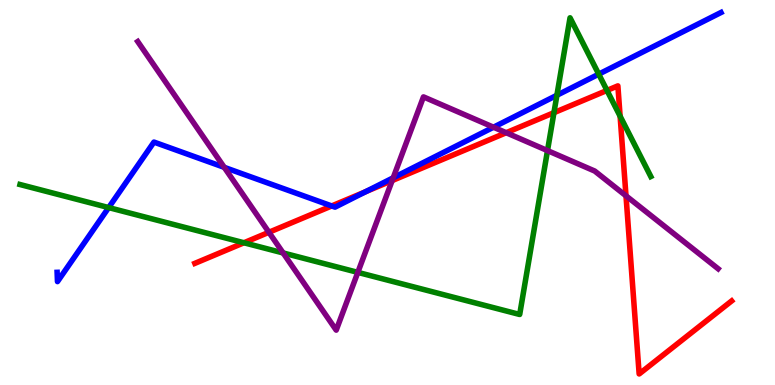[{'lines': ['blue', 'red'], 'intersections': [{'x': 4.28, 'y': 4.65}, {'x': 4.72, 'y': 5.02}]}, {'lines': ['green', 'red'], 'intersections': [{'x': 3.15, 'y': 3.69}, {'x': 7.15, 'y': 7.07}, {'x': 7.83, 'y': 7.65}, {'x': 8.0, 'y': 6.98}]}, {'lines': ['purple', 'red'], 'intersections': [{'x': 3.47, 'y': 3.97}, {'x': 5.06, 'y': 5.31}, {'x': 6.53, 'y': 6.55}, {'x': 8.08, 'y': 4.91}]}, {'lines': ['blue', 'green'], 'intersections': [{'x': 1.4, 'y': 4.61}, {'x': 7.19, 'y': 7.53}, {'x': 7.73, 'y': 8.07}]}, {'lines': ['blue', 'purple'], 'intersections': [{'x': 2.89, 'y': 5.65}, {'x': 5.07, 'y': 5.38}, {'x': 6.37, 'y': 6.7}]}, {'lines': ['green', 'purple'], 'intersections': [{'x': 3.65, 'y': 3.43}, {'x': 4.62, 'y': 2.93}, {'x': 7.06, 'y': 6.09}]}]